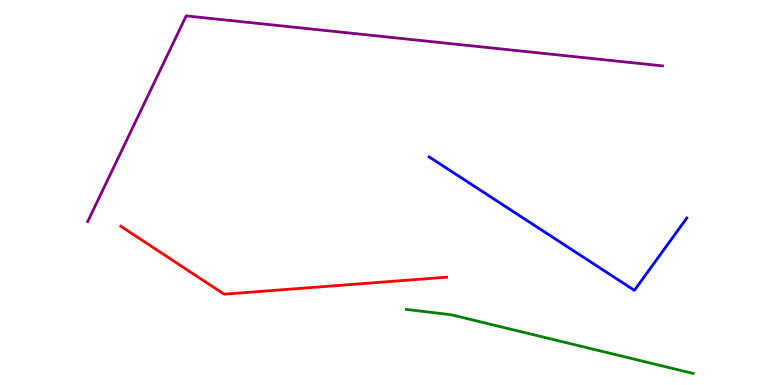[{'lines': ['blue', 'red'], 'intersections': []}, {'lines': ['green', 'red'], 'intersections': []}, {'lines': ['purple', 'red'], 'intersections': []}, {'lines': ['blue', 'green'], 'intersections': []}, {'lines': ['blue', 'purple'], 'intersections': []}, {'lines': ['green', 'purple'], 'intersections': []}]